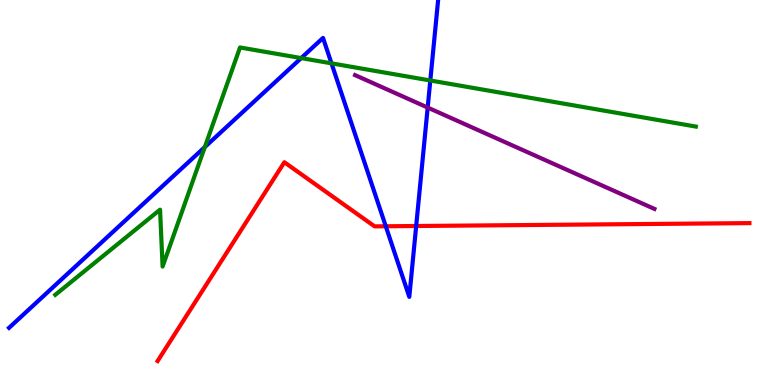[{'lines': ['blue', 'red'], 'intersections': [{'x': 4.98, 'y': 4.12}, {'x': 5.37, 'y': 4.13}]}, {'lines': ['green', 'red'], 'intersections': []}, {'lines': ['purple', 'red'], 'intersections': []}, {'lines': ['blue', 'green'], 'intersections': [{'x': 2.64, 'y': 6.18}, {'x': 3.89, 'y': 8.49}, {'x': 4.28, 'y': 8.35}, {'x': 5.55, 'y': 7.91}]}, {'lines': ['blue', 'purple'], 'intersections': [{'x': 5.52, 'y': 7.21}]}, {'lines': ['green', 'purple'], 'intersections': []}]